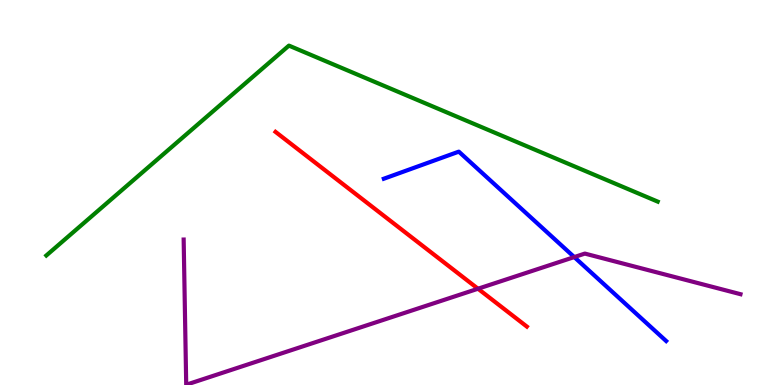[{'lines': ['blue', 'red'], 'intersections': []}, {'lines': ['green', 'red'], 'intersections': []}, {'lines': ['purple', 'red'], 'intersections': [{'x': 6.17, 'y': 2.5}]}, {'lines': ['blue', 'green'], 'intersections': []}, {'lines': ['blue', 'purple'], 'intersections': [{'x': 7.41, 'y': 3.32}]}, {'lines': ['green', 'purple'], 'intersections': []}]